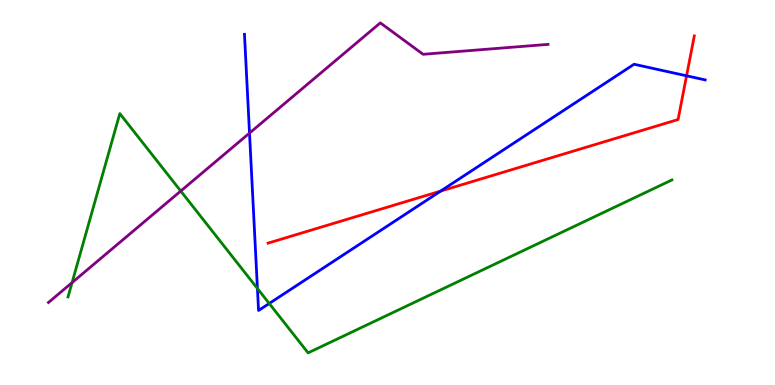[{'lines': ['blue', 'red'], 'intersections': [{'x': 5.68, 'y': 5.04}, {'x': 8.86, 'y': 8.03}]}, {'lines': ['green', 'red'], 'intersections': []}, {'lines': ['purple', 'red'], 'intersections': []}, {'lines': ['blue', 'green'], 'intersections': [{'x': 3.32, 'y': 2.51}, {'x': 3.47, 'y': 2.12}]}, {'lines': ['blue', 'purple'], 'intersections': [{'x': 3.22, 'y': 6.54}]}, {'lines': ['green', 'purple'], 'intersections': [{'x': 0.93, 'y': 2.66}, {'x': 2.33, 'y': 5.04}]}]